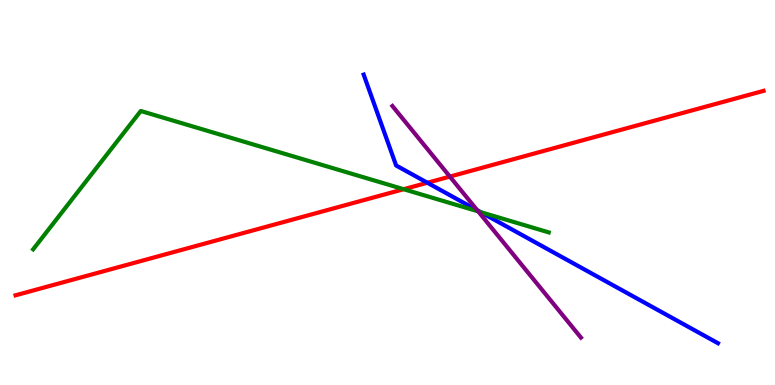[{'lines': ['blue', 'red'], 'intersections': [{'x': 5.51, 'y': 5.25}]}, {'lines': ['green', 'red'], 'intersections': [{'x': 5.21, 'y': 5.09}]}, {'lines': ['purple', 'red'], 'intersections': [{'x': 5.8, 'y': 5.41}]}, {'lines': ['blue', 'green'], 'intersections': [{'x': 6.2, 'y': 4.49}]}, {'lines': ['blue', 'purple'], 'intersections': [{'x': 6.16, 'y': 4.54}]}, {'lines': ['green', 'purple'], 'intersections': [{'x': 6.17, 'y': 4.51}]}]